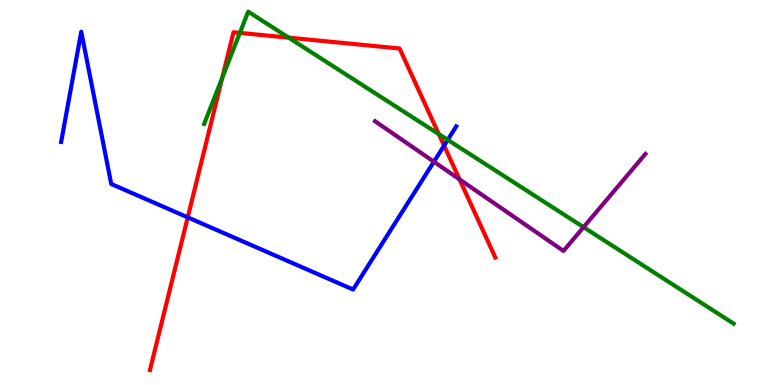[{'lines': ['blue', 'red'], 'intersections': [{'x': 2.42, 'y': 4.35}, {'x': 5.73, 'y': 6.22}]}, {'lines': ['green', 'red'], 'intersections': [{'x': 2.87, 'y': 7.98}, {'x': 3.09, 'y': 9.15}, {'x': 3.72, 'y': 9.02}, {'x': 5.66, 'y': 6.52}]}, {'lines': ['purple', 'red'], 'intersections': [{'x': 5.93, 'y': 5.34}]}, {'lines': ['blue', 'green'], 'intersections': [{'x': 5.78, 'y': 6.37}]}, {'lines': ['blue', 'purple'], 'intersections': [{'x': 5.6, 'y': 5.8}]}, {'lines': ['green', 'purple'], 'intersections': [{'x': 7.53, 'y': 4.1}]}]